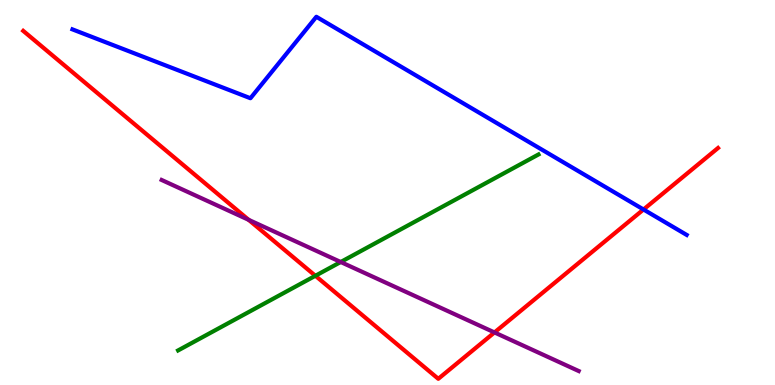[{'lines': ['blue', 'red'], 'intersections': [{'x': 8.3, 'y': 4.56}]}, {'lines': ['green', 'red'], 'intersections': [{'x': 4.07, 'y': 2.84}]}, {'lines': ['purple', 'red'], 'intersections': [{'x': 3.21, 'y': 4.29}, {'x': 6.38, 'y': 1.37}]}, {'lines': ['blue', 'green'], 'intersections': []}, {'lines': ['blue', 'purple'], 'intersections': []}, {'lines': ['green', 'purple'], 'intersections': [{'x': 4.4, 'y': 3.19}]}]